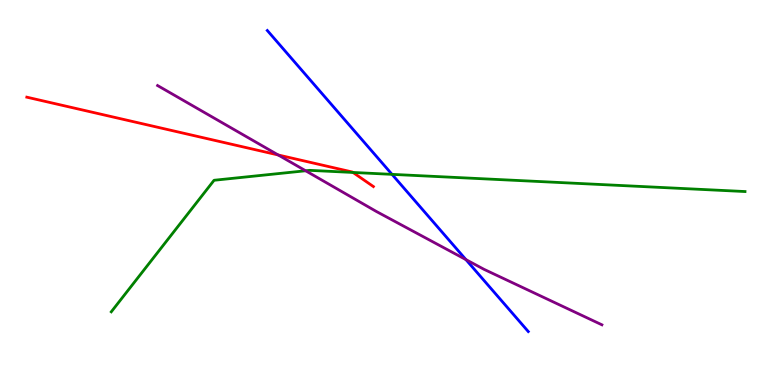[{'lines': ['blue', 'red'], 'intersections': []}, {'lines': ['green', 'red'], 'intersections': [{'x': 4.55, 'y': 5.52}]}, {'lines': ['purple', 'red'], 'intersections': [{'x': 3.59, 'y': 5.97}]}, {'lines': ['blue', 'green'], 'intersections': [{'x': 5.06, 'y': 5.47}]}, {'lines': ['blue', 'purple'], 'intersections': [{'x': 6.01, 'y': 3.26}]}, {'lines': ['green', 'purple'], 'intersections': [{'x': 3.94, 'y': 5.56}]}]